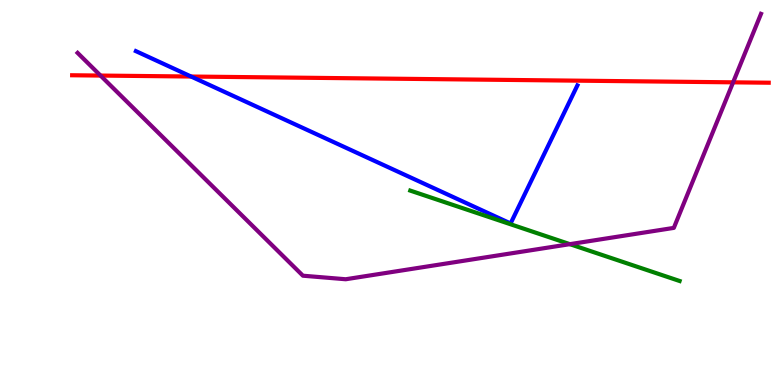[{'lines': ['blue', 'red'], 'intersections': [{'x': 2.47, 'y': 8.01}]}, {'lines': ['green', 'red'], 'intersections': []}, {'lines': ['purple', 'red'], 'intersections': [{'x': 1.3, 'y': 8.04}, {'x': 9.46, 'y': 7.86}]}, {'lines': ['blue', 'green'], 'intersections': []}, {'lines': ['blue', 'purple'], 'intersections': []}, {'lines': ['green', 'purple'], 'intersections': [{'x': 7.35, 'y': 3.66}]}]